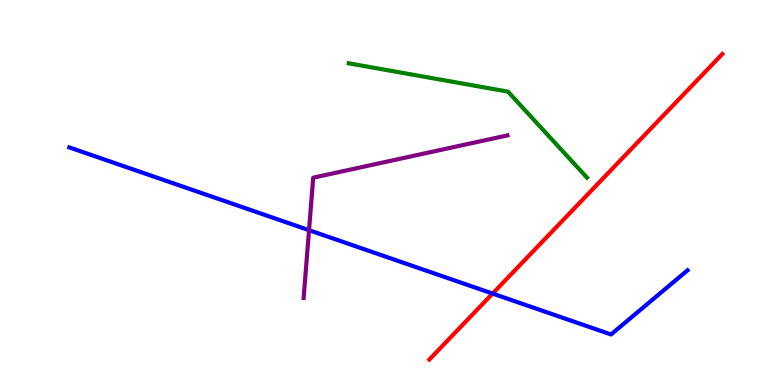[{'lines': ['blue', 'red'], 'intersections': [{'x': 6.36, 'y': 2.37}]}, {'lines': ['green', 'red'], 'intersections': []}, {'lines': ['purple', 'red'], 'intersections': []}, {'lines': ['blue', 'green'], 'intersections': []}, {'lines': ['blue', 'purple'], 'intersections': [{'x': 3.99, 'y': 4.02}]}, {'lines': ['green', 'purple'], 'intersections': []}]